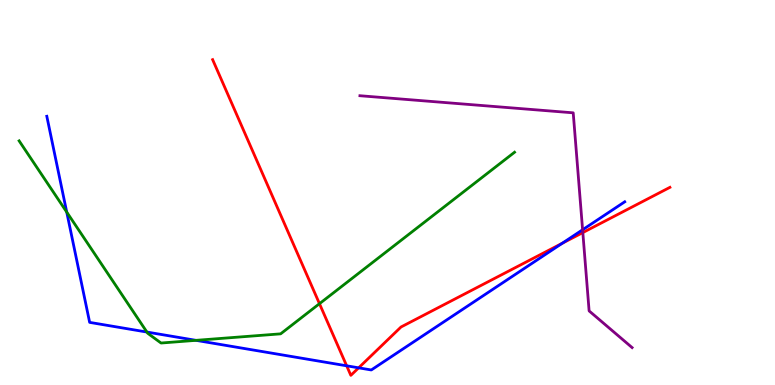[{'lines': ['blue', 'red'], 'intersections': [{'x': 4.47, 'y': 0.499}, {'x': 4.63, 'y': 0.446}, {'x': 7.25, 'y': 3.68}]}, {'lines': ['green', 'red'], 'intersections': [{'x': 4.12, 'y': 2.11}]}, {'lines': ['purple', 'red'], 'intersections': [{'x': 7.52, 'y': 3.96}]}, {'lines': ['blue', 'green'], 'intersections': [{'x': 0.861, 'y': 4.49}, {'x': 1.9, 'y': 1.38}, {'x': 2.53, 'y': 1.16}]}, {'lines': ['blue', 'purple'], 'intersections': [{'x': 7.52, 'y': 4.03}]}, {'lines': ['green', 'purple'], 'intersections': []}]